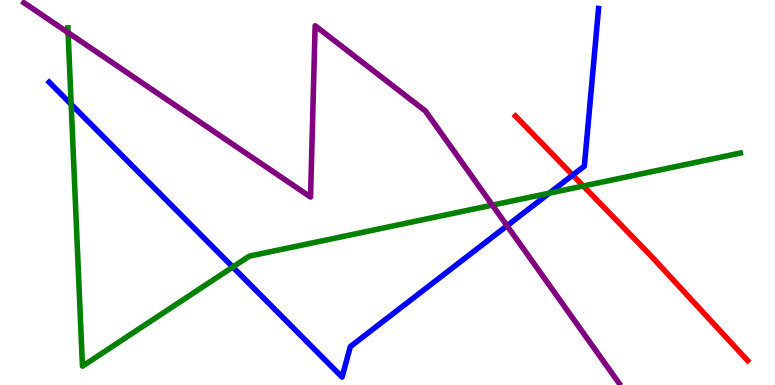[{'lines': ['blue', 'red'], 'intersections': [{'x': 7.39, 'y': 5.45}]}, {'lines': ['green', 'red'], 'intersections': [{'x': 7.53, 'y': 5.17}]}, {'lines': ['purple', 'red'], 'intersections': []}, {'lines': ['blue', 'green'], 'intersections': [{'x': 0.918, 'y': 7.29}, {'x': 3.0, 'y': 3.06}, {'x': 7.09, 'y': 4.98}]}, {'lines': ['blue', 'purple'], 'intersections': [{'x': 6.54, 'y': 4.14}]}, {'lines': ['green', 'purple'], 'intersections': [{'x': 0.878, 'y': 9.15}, {'x': 6.35, 'y': 4.67}]}]